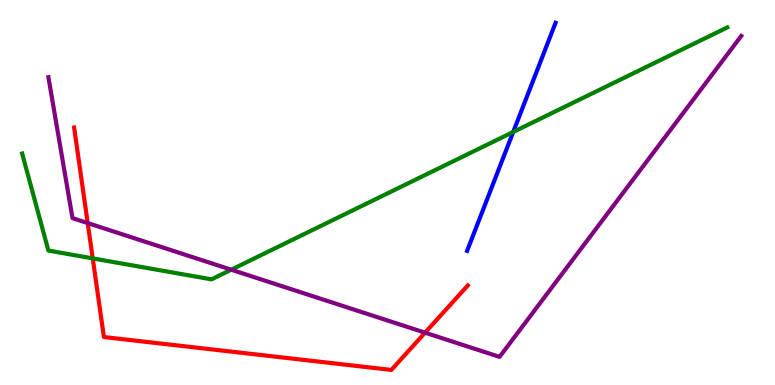[{'lines': ['blue', 'red'], 'intersections': []}, {'lines': ['green', 'red'], 'intersections': [{'x': 1.2, 'y': 3.29}]}, {'lines': ['purple', 'red'], 'intersections': [{'x': 1.13, 'y': 4.21}, {'x': 5.48, 'y': 1.36}]}, {'lines': ['blue', 'green'], 'intersections': [{'x': 6.62, 'y': 6.57}]}, {'lines': ['blue', 'purple'], 'intersections': []}, {'lines': ['green', 'purple'], 'intersections': [{'x': 2.98, 'y': 2.99}]}]